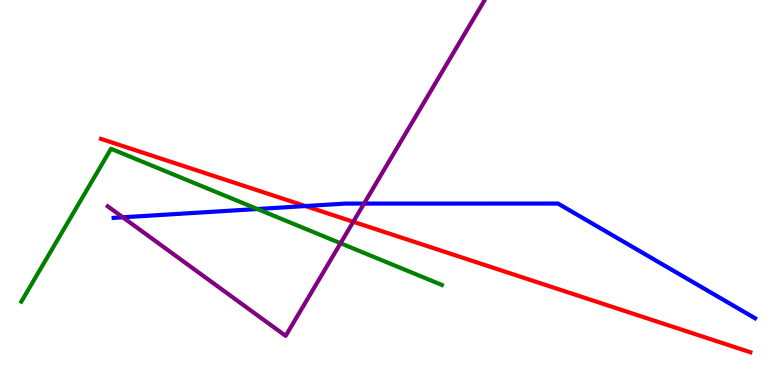[{'lines': ['blue', 'red'], 'intersections': [{'x': 3.94, 'y': 4.65}]}, {'lines': ['green', 'red'], 'intersections': []}, {'lines': ['purple', 'red'], 'intersections': [{'x': 4.56, 'y': 4.24}]}, {'lines': ['blue', 'green'], 'intersections': [{'x': 3.32, 'y': 4.57}]}, {'lines': ['blue', 'purple'], 'intersections': [{'x': 1.58, 'y': 4.36}, {'x': 4.7, 'y': 4.71}]}, {'lines': ['green', 'purple'], 'intersections': [{'x': 4.39, 'y': 3.68}]}]